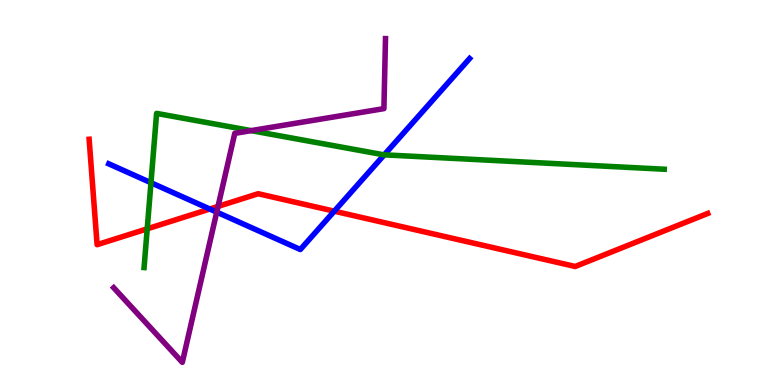[{'lines': ['blue', 'red'], 'intersections': [{'x': 2.71, 'y': 4.57}, {'x': 4.31, 'y': 4.51}]}, {'lines': ['green', 'red'], 'intersections': [{'x': 1.9, 'y': 4.06}]}, {'lines': ['purple', 'red'], 'intersections': [{'x': 2.81, 'y': 4.64}]}, {'lines': ['blue', 'green'], 'intersections': [{'x': 1.95, 'y': 5.25}, {'x': 4.96, 'y': 5.98}]}, {'lines': ['blue', 'purple'], 'intersections': [{'x': 2.8, 'y': 4.49}]}, {'lines': ['green', 'purple'], 'intersections': [{'x': 3.24, 'y': 6.61}]}]